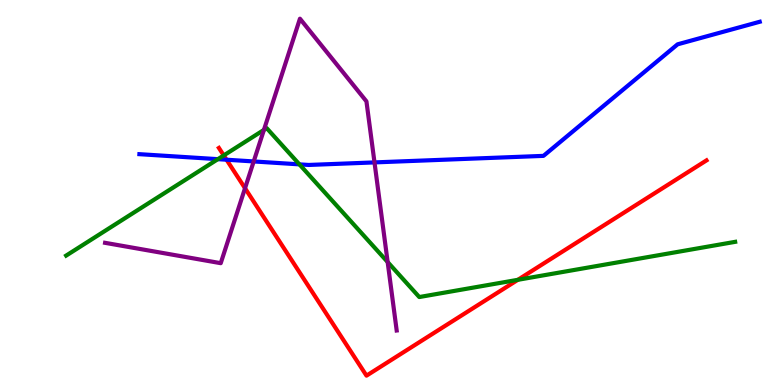[{'lines': ['blue', 'red'], 'intersections': [{'x': 2.92, 'y': 5.85}]}, {'lines': ['green', 'red'], 'intersections': [{'x': 2.89, 'y': 5.96}, {'x': 6.68, 'y': 2.73}]}, {'lines': ['purple', 'red'], 'intersections': [{'x': 3.16, 'y': 5.11}]}, {'lines': ['blue', 'green'], 'intersections': [{'x': 2.81, 'y': 5.87}, {'x': 3.86, 'y': 5.73}]}, {'lines': ['blue', 'purple'], 'intersections': [{'x': 3.27, 'y': 5.81}, {'x': 4.83, 'y': 5.78}]}, {'lines': ['green', 'purple'], 'intersections': [{'x': 3.41, 'y': 6.63}, {'x': 5.0, 'y': 3.19}]}]